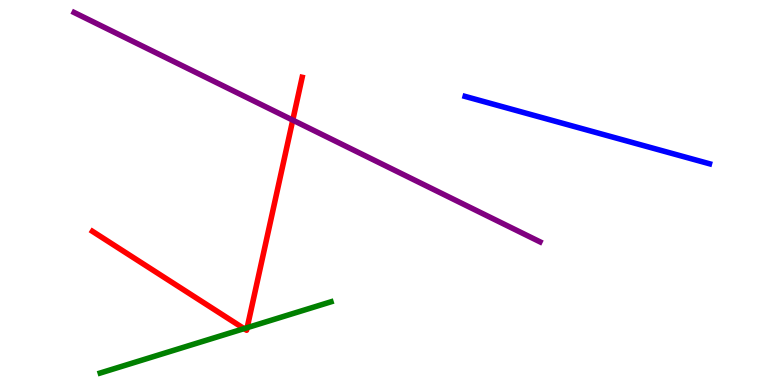[{'lines': ['blue', 'red'], 'intersections': []}, {'lines': ['green', 'red'], 'intersections': [{'x': 3.15, 'y': 1.46}, {'x': 3.19, 'y': 1.49}]}, {'lines': ['purple', 'red'], 'intersections': [{'x': 3.78, 'y': 6.88}]}, {'lines': ['blue', 'green'], 'intersections': []}, {'lines': ['blue', 'purple'], 'intersections': []}, {'lines': ['green', 'purple'], 'intersections': []}]